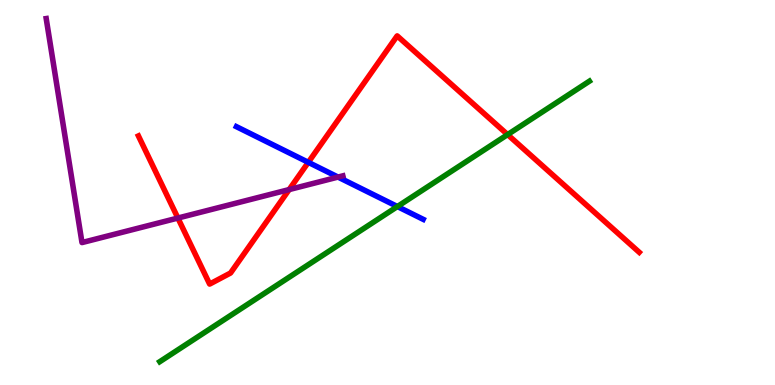[{'lines': ['blue', 'red'], 'intersections': [{'x': 3.98, 'y': 5.78}]}, {'lines': ['green', 'red'], 'intersections': [{'x': 6.55, 'y': 6.5}]}, {'lines': ['purple', 'red'], 'intersections': [{'x': 2.3, 'y': 4.34}, {'x': 3.73, 'y': 5.08}]}, {'lines': ['blue', 'green'], 'intersections': [{'x': 5.13, 'y': 4.64}]}, {'lines': ['blue', 'purple'], 'intersections': [{'x': 4.36, 'y': 5.4}]}, {'lines': ['green', 'purple'], 'intersections': []}]